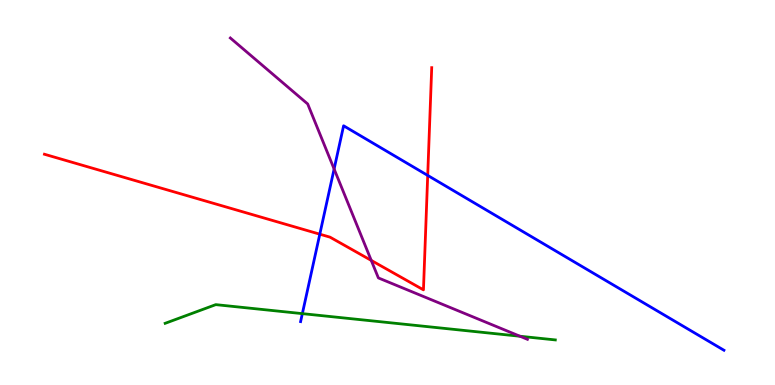[{'lines': ['blue', 'red'], 'intersections': [{'x': 4.13, 'y': 3.92}, {'x': 5.52, 'y': 5.44}]}, {'lines': ['green', 'red'], 'intersections': []}, {'lines': ['purple', 'red'], 'intersections': [{'x': 4.79, 'y': 3.24}]}, {'lines': ['blue', 'green'], 'intersections': [{'x': 3.9, 'y': 1.85}]}, {'lines': ['blue', 'purple'], 'intersections': [{'x': 4.31, 'y': 5.61}]}, {'lines': ['green', 'purple'], 'intersections': [{'x': 6.71, 'y': 1.27}]}]